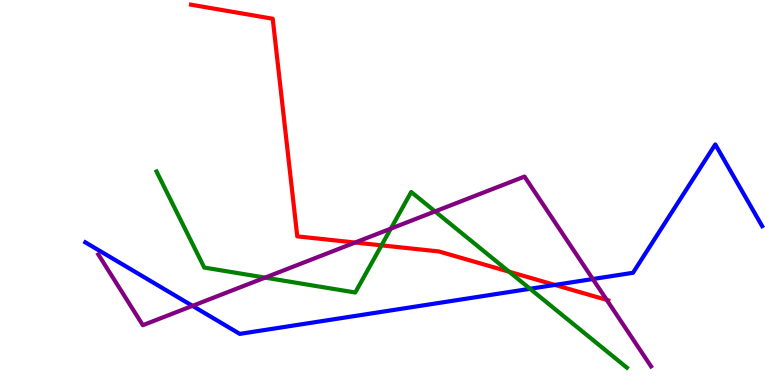[{'lines': ['blue', 'red'], 'intersections': [{'x': 7.16, 'y': 2.6}]}, {'lines': ['green', 'red'], 'intersections': [{'x': 4.92, 'y': 3.63}, {'x': 6.57, 'y': 2.94}]}, {'lines': ['purple', 'red'], 'intersections': [{'x': 4.58, 'y': 3.7}, {'x': 7.83, 'y': 2.21}]}, {'lines': ['blue', 'green'], 'intersections': [{'x': 6.84, 'y': 2.5}]}, {'lines': ['blue', 'purple'], 'intersections': [{'x': 2.48, 'y': 2.06}, {'x': 7.65, 'y': 2.75}]}, {'lines': ['green', 'purple'], 'intersections': [{'x': 3.42, 'y': 2.79}, {'x': 5.04, 'y': 4.06}, {'x': 5.61, 'y': 4.51}]}]